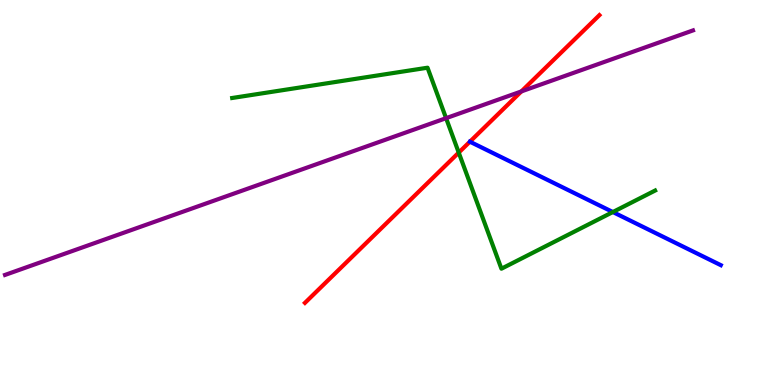[{'lines': ['blue', 'red'], 'intersections': []}, {'lines': ['green', 'red'], 'intersections': [{'x': 5.92, 'y': 6.04}]}, {'lines': ['purple', 'red'], 'intersections': [{'x': 6.73, 'y': 7.63}]}, {'lines': ['blue', 'green'], 'intersections': [{'x': 7.91, 'y': 4.49}]}, {'lines': ['blue', 'purple'], 'intersections': []}, {'lines': ['green', 'purple'], 'intersections': [{'x': 5.76, 'y': 6.93}]}]